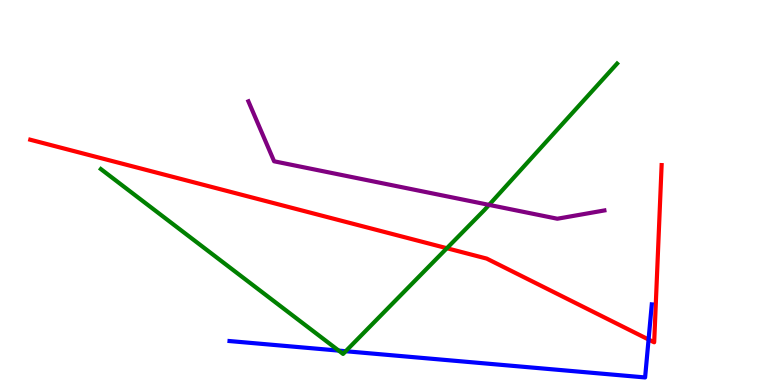[{'lines': ['blue', 'red'], 'intersections': [{'x': 8.37, 'y': 1.18}]}, {'lines': ['green', 'red'], 'intersections': [{'x': 5.77, 'y': 3.55}]}, {'lines': ['purple', 'red'], 'intersections': []}, {'lines': ['blue', 'green'], 'intersections': [{'x': 4.37, 'y': 0.893}, {'x': 4.46, 'y': 0.877}]}, {'lines': ['blue', 'purple'], 'intersections': []}, {'lines': ['green', 'purple'], 'intersections': [{'x': 6.31, 'y': 4.68}]}]